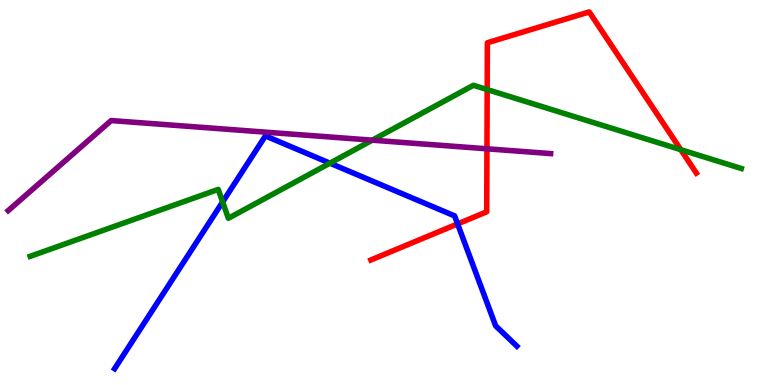[{'lines': ['blue', 'red'], 'intersections': [{'x': 5.9, 'y': 4.18}]}, {'lines': ['green', 'red'], 'intersections': [{'x': 6.29, 'y': 7.67}, {'x': 8.78, 'y': 6.11}]}, {'lines': ['purple', 'red'], 'intersections': [{'x': 6.28, 'y': 6.14}]}, {'lines': ['blue', 'green'], 'intersections': [{'x': 2.87, 'y': 4.75}, {'x': 4.26, 'y': 5.76}]}, {'lines': ['blue', 'purple'], 'intersections': []}, {'lines': ['green', 'purple'], 'intersections': [{'x': 4.8, 'y': 6.36}]}]